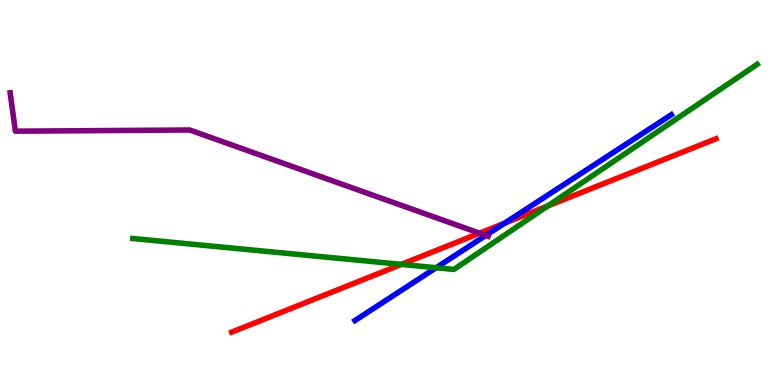[{'lines': ['blue', 'red'], 'intersections': [{'x': 6.51, 'y': 4.2}]}, {'lines': ['green', 'red'], 'intersections': [{'x': 5.18, 'y': 3.13}, {'x': 7.07, 'y': 4.65}]}, {'lines': ['purple', 'red'], 'intersections': [{'x': 6.19, 'y': 3.94}]}, {'lines': ['blue', 'green'], 'intersections': [{'x': 5.63, 'y': 3.05}]}, {'lines': ['blue', 'purple'], 'intersections': [{'x': 6.27, 'y': 3.89}]}, {'lines': ['green', 'purple'], 'intersections': []}]